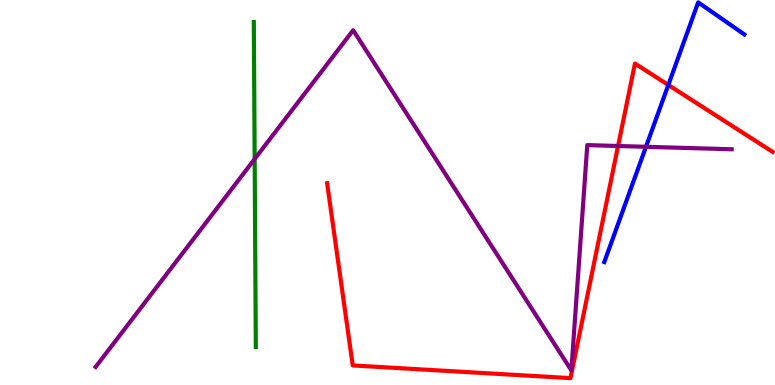[{'lines': ['blue', 'red'], 'intersections': [{'x': 8.62, 'y': 7.79}]}, {'lines': ['green', 'red'], 'intersections': []}, {'lines': ['purple', 'red'], 'intersections': [{'x': 7.98, 'y': 6.21}]}, {'lines': ['blue', 'green'], 'intersections': []}, {'lines': ['blue', 'purple'], 'intersections': [{'x': 8.34, 'y': 6.19}]}, {'lines': ['green', 'purple'], 'intersections': [{'x': 3.29, 'y': 5.87}]}]